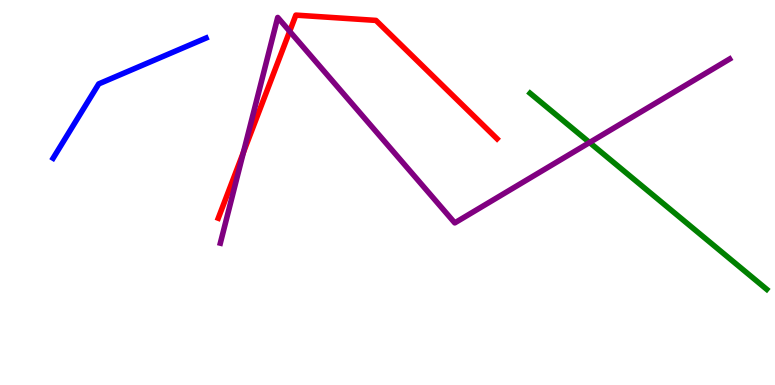[{'lines': ['blue', 'red'], 'intersections': []}, {'lines': ['green', 'red'], 'intersections': []}, {'lines': ['purple', 'red'], 'intersections': [{'x': 3.14, 'y': 6.04}, {'x': 3.74, 'y': 9.19}]}, {'lines': ['blue', 'green'], 'intersections': []}, {'lines': ['blue', 'purple'], 'intersections': []}, {'lines': ['green', 'purple'], 'intersections': [{'x': 7.61, 'y': 6.3}]}]